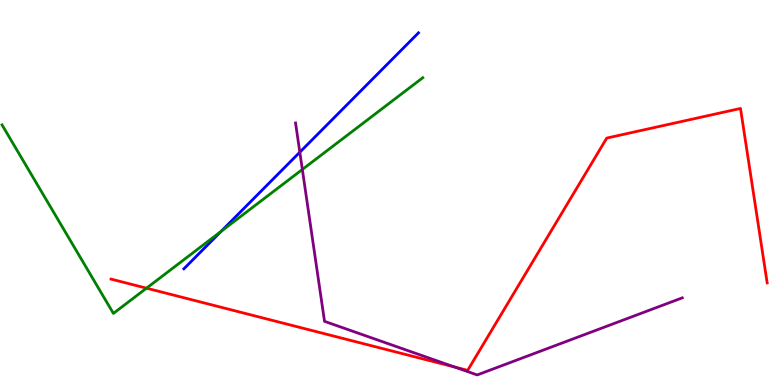[{'lines': ['blue', 'red'], 'intersections': []}, {'lines': ['green', 'red'], 'intersections': [{'x': 1.89, 'y': 2.51}]}, {'lines': ['purple', 'red'], 'intersections': [{'x': 5.87, 'y': 0.467}]}, {'lines': ['blue', 'green'], 'intersections': [{'x': 2.85, 'y': 3.99}]}, {'lines': ['blue', 'purple'], 'intersections': [{'x': 3.87, 'y': 6.05}]}, {'lines': ['green', 'purple'], 'intersections': [{'x': 3.9, 'y': 5.6}]}]